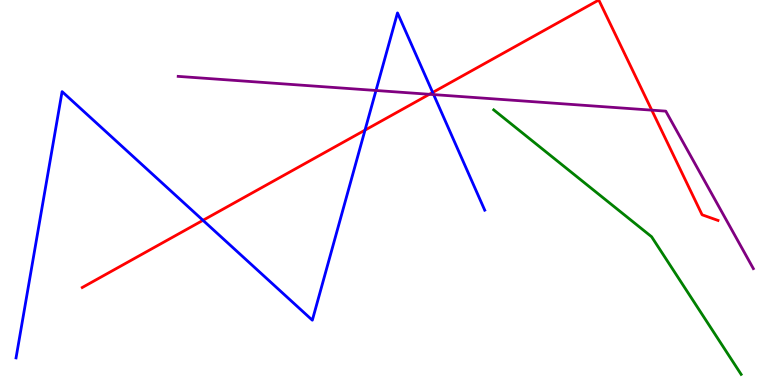[{'lines': ['blue', 'red'], 'intersections': [{'x': 2.62, 'y': 4.28}, {'x': 4.71, 'y': 6.62}, {'x': 5.58, 'y': 7.6}]}, {'lines': ['green', 'red'], 'intersections': []}, {'lines': ['purple', 'red'], 'intersections': [{'x': 5.54, 'y': 7.55}, {'x': 8.41, 'y': 7.14}]}, {'lines': ['blue', 'green'], 'intersections': []}, {'lines': ['blue', 'purple'], 'intersections': [{'x': 4.85, 'y': 7.65}, {'x': 5.6, 'y': 7.54}]}, {'lines': ['green', 'purple'], 'intersections': []}]